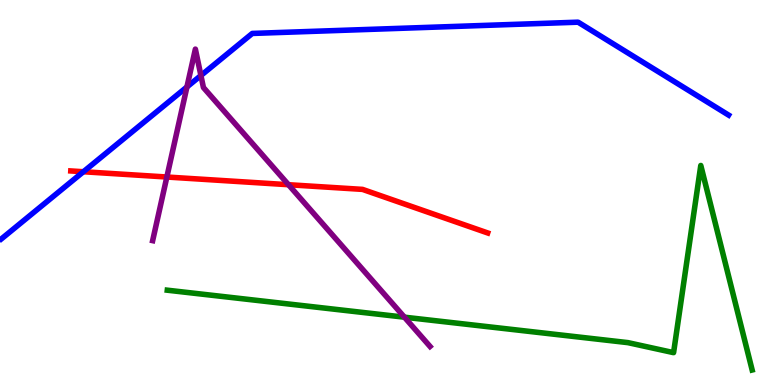[{'lines': ['blue', 'red'], 'intersections': [{'x': 1.08, 'y': 5.54}]}, {'lines': ['green', 'red'], 'intersections': []}, {'lines': ['purple', 'red'], 'intersections': [{'x': 2.15, 'y': 5.4}, {'x': 3.72, 'y': 5.2}]}, {'lines': ['blue', 'green'], 'intersections': []}, {'lines': ['blue', 'purple'], 'intersections': [{'x': 2.41, 'y': 7.74}, {'x': 2.59, 'y': 8.04}]}, {'lines': ['green', 'purple'], 'intersections': [{'x': 5.22, 'y': 1.76}]}]